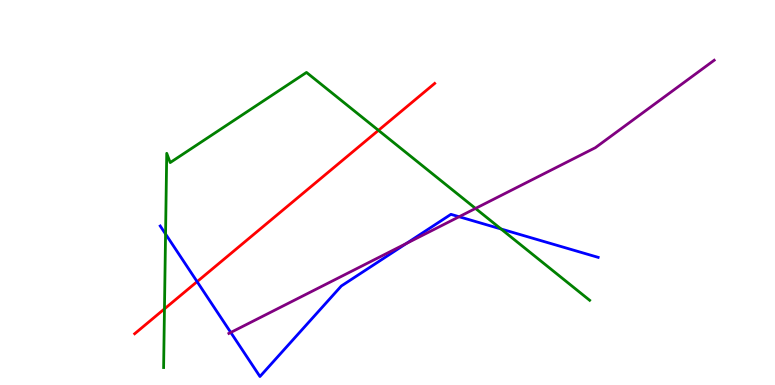[{'lines': ['blue', 'red'], 'intersections': [{'x': 2.54, 'y': 2.68}]}, {'lines': ['green', 'red'], 'intersections': [{'x': 2.12, 'y': 1.98}, {'x': 4.88, 'y': 6.61}]}, {'lines': ['purple', 'red'], 'intersections': []}, {'lines': ['blue', 'green'], 'intersections': [{'x': 2.14, 'y': 3.92}, {'x': 6.47, 'y': 4.05}]}, {'lines': ['blue', 'purple'], 'intersections': [{'x': 2.98, 'y': 1.36}, {'x': 5.24, 'y': 3.68}, {'x': 5.92, 'y': 4.37}]}, {'lines': ['green', 'purple'], 'intersections': [{'x': 6.14, 'y': 4.59}]}]